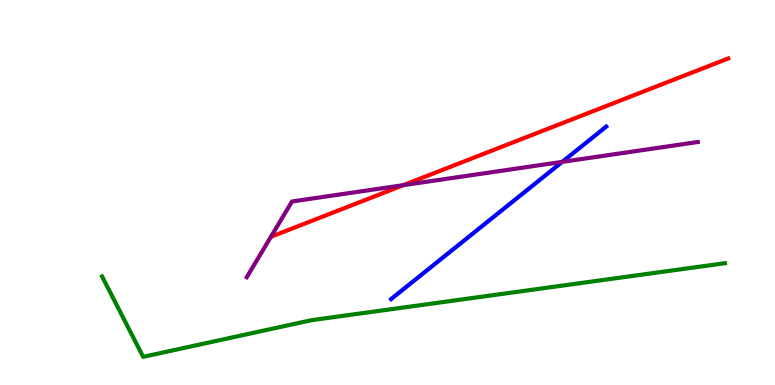[{'lines': ['blue', 'red'], 'intersections': []}, {'lines': ['green', 'red'], 'intersections': []}, {'lines': ['purple', 'red'], 'intersections': [{'x': 5.2, 'y': 5.19}]}, {'lines': ['blue', 'green'], 'intersections': []}, {'lines': ['blue', 'purple'], 'intersections': [{'x': 7.25, 'y': 5.8}]}, {'lines': ['green', 'purple'], 'intersections': []}]